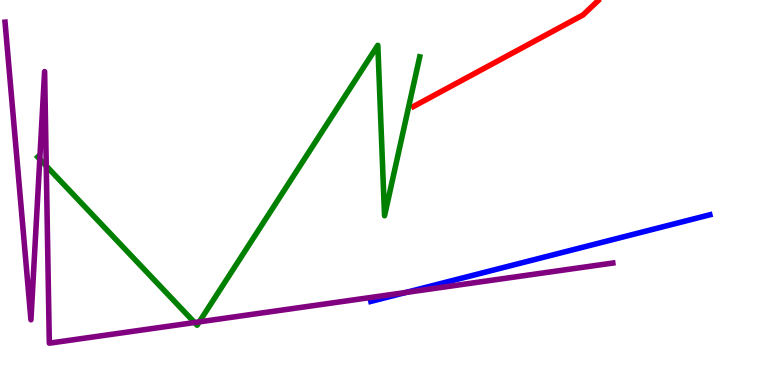[{'lines': ['blue', 'red'], 'intersections': []}, {'lines': ['green', 'red'], 'intersections': []}, {'lines': ['purple', 'red'], 'intersections': []}, {'lines': ['blue', 'green'], 'intersections': []}, {'lines': ['blue', 'purple'], 'intersections': [{'x': 5.23, 'y': 2.4}]}, {'lines': ['green', 'purple'], 'intersections': [{'x': 0.513, 'y': 5.87}, {'x': 0.597, 'y': 5.69}, {'x': 2.51, 'y': 1.62}, {'x': 2.57, 'y': 1.64}]}]